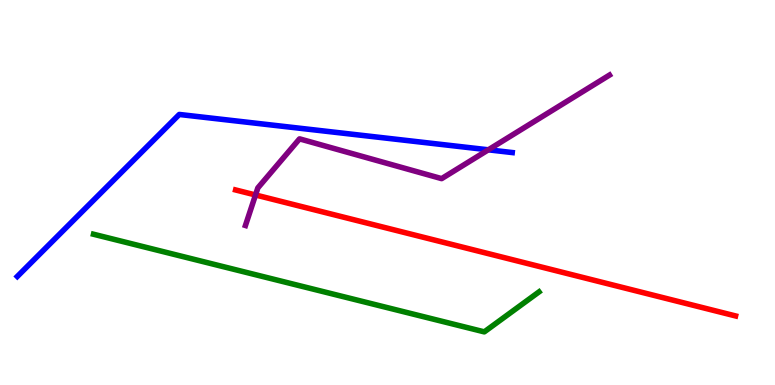[{'lines': ['blue', 'red'], 'intersections': []}, {'lines': ['green', 'red'], 'intersections': []}, {'lines': ['purple', 'red'], 'intersections': [{'x': 3.3, 'y': 4.94}]}, {'lines': ['blue', 'green'], 'intersections': []}, {'lines': ['blue', 'purple'], 'intersections': [{'x': 6.3, 'y': 6.11}]}, {'lines': ['green', 'purple'], 'intersections': []}]